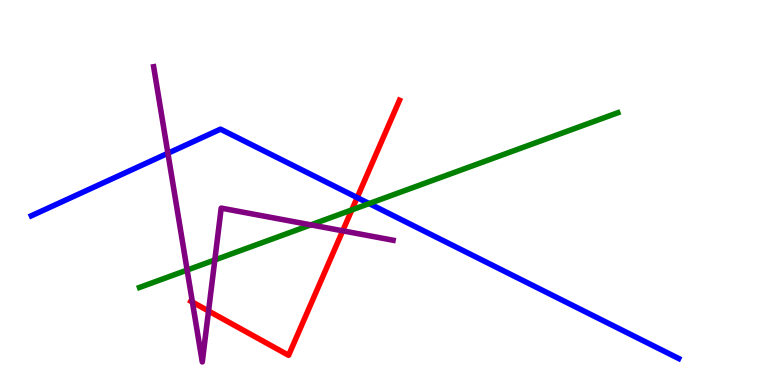[{'lines': ['blue', 'red'], 'intersections': [{'x': 4.61, 'y': 4.87}]}, {'lines': ['green', 'red'], 'intersections': [{'x': 4.54, 'y': 4.55}]}, {'lines': ['purple', 'red'], 'intersections': [{'x': 2.48, 'y': 2.15}, {'x': 2.69, 'y': 1.92}, {'x': 4.42, 'y': 4.0}]}, {'lines': ['blue', 'green'], 'intersections': [{'x': 4.76, 'y': 4.71}]}, {'lines': ['blue', 'purple'], 'intersections': [{'x': 2.17, 'y': 6.02}]}, {'lines': ['green', 'purple'], 'intersections': [{'x': 2.41, 'y': 2.99}, {'x': 2.77, 'y': 3.25}, {'x': 4.01, 'y': 4.16}]}]